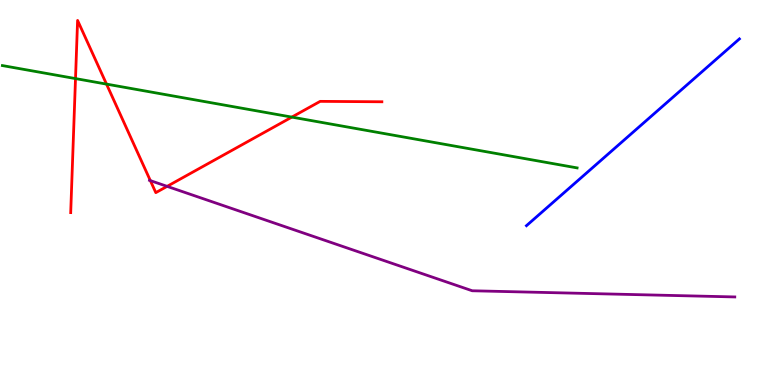[{'lines': ['blue', 'red'], 'intersections': []}, {'lines': ['green', 'red'], 'intersections': [{'x': 0.974, 'y': 7.96}, {'x': 1.37, 'y': 7.82}, {'x': 3.77, 'y': 6.96}]}, {'lines': ['purple', 'red'], 'intersections': [{'x': 1.94, 'y': 5.31}, {'x': 2.16, 'y': 5.16}]}, {'lines': ['blue', 'green'], 'intersections': []}, {'lines': ['blue', 'purple'], 'intersections': []}, {'lines': ['green', 'purple'], 'intersections': []}]